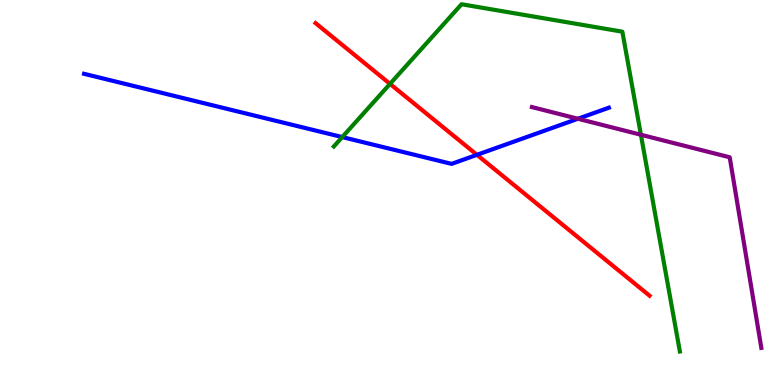[{'lines': ['blue', 'red'], 'intersections': [{'x': 6.15, 'y': 5.98}]}, {'lines': ['green', 'red'], 'intersections': [{'x': 5.03, 'y': 7.82}]}, {'lines': ['purple', 'red'], 'intersections': []}, {'lines': ['blue', 'green'], 'intersections': [{'x': 4.42, 'y': 6.44}]}, {'lines': ['blue', 'purple'], 'intersections': [{'x': 7.46, 'y': 6.92}]}, {'lines': ['green', 'purple'], 'intersections': [{'x': 8.27, 'y': 6.5}]}]